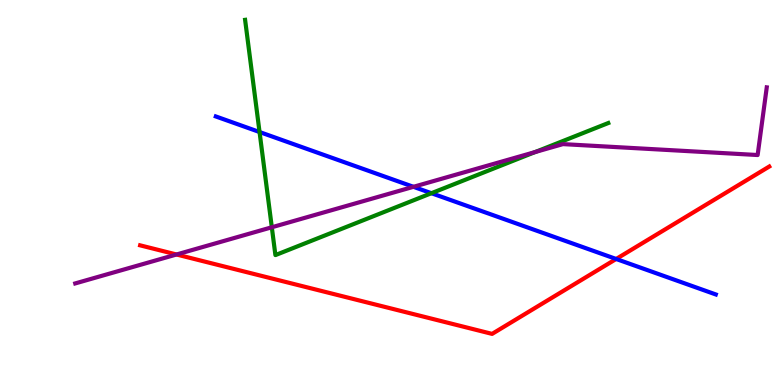[{'lines': ['blue', 'red'], 'intersections': [{'x': 7.95, 'y': 3.27}]}, {'lines': ['green', 'red'], 'intersections': []}, {'lines': ['purple', 'red'], 'intersections': [{'x': 2.28, 'y': 3.39}]}, {'lines': ['blue', 'green'], 'intersections': [{'x': 3.35, 'y': 6.57}, {'x': 5.57, 'y': 4.98}]}, {'lines': ['blue', 'purple'], 'intersections': [{'x': 5.33, 'y': 5.15}]}, {'lines': ['green', 'purple'], 'intersections': [{'x': 3.51, 'y': 4.1}, {'x': 6.91, 'y': 6.05}]}]